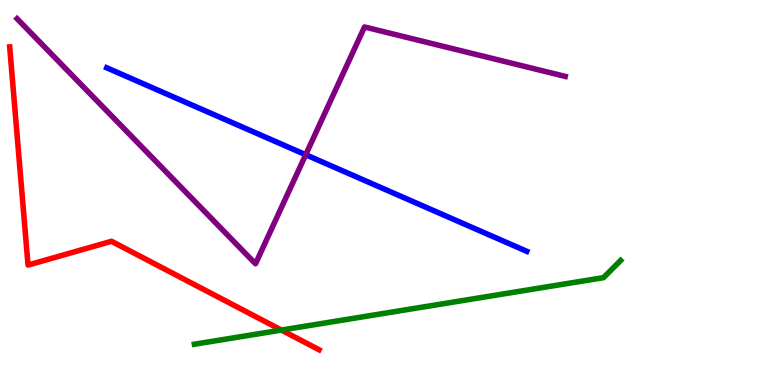[{'lines': ['blue', 'red'], 'intersections': []}, {'lines': ['green', 'red'], 'intersections': [{'x': 3.63, 'y': 1.43}]}, {'lines': ['purple', 'red'], 'intersections': []}, {'lines': ['blue', 'green'], 'intersections': []}, {'lines': ['blue', 'purple'], 'intersections': [{'x': 3.94, 'y': 5.98}]}, {'lines': ['green', 'purple'], 'intersections': []}]